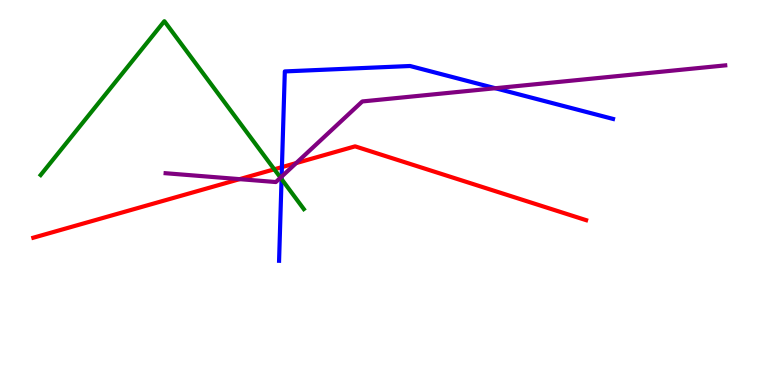[{'lines': ['blue', 'red'], 'intersections': [{'x': 3.64, 'y': 5.66}]}, {'lines': ['green', 'red'], 'intersections': [{'x': 3.54, 'y': 5.6}]}, {'lines': ['purple', 'red'], 'intersections': [{'x': 3.09, 'y': 5.35}, {'x': 3.82, 'y': 5.76}]}, {'lines': ['blue', 'green'], 'intersections': [{'x': 3.63, 'y': 5.35}]}, {'lines': ['blue', 'purple'], 'intersections': [{'x': 3.63, 'y': 5.41}, {'x': 6.39, 'y': 7.71}]}, {'lines': ['green', 'purple'], 'intersections': [{'x': 3.62, 'y': 5.38}]}]